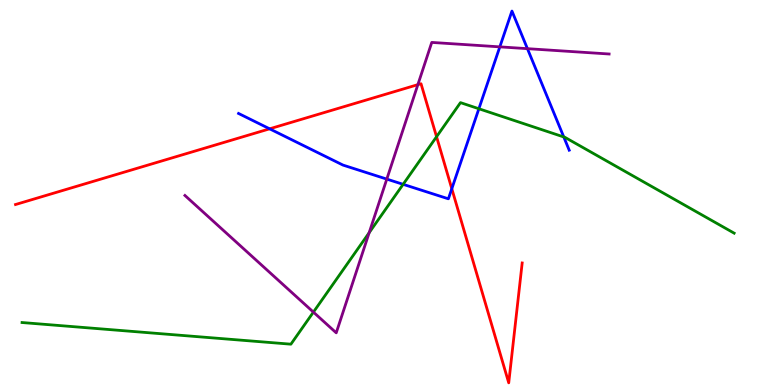[{'lines': ['blue', 'red'], 'intersections': [{'x': 3.48, 'y': 6.65}, {'x': 5.83, 'y': 5.1}]}, {'lines': ['green', 'red'], 'intersections': [{'x': 5.63, 'y': 6.45}]}, {'lines': ['purple', 'red'], 'intersections': [{'x': 5.39, 'y': 7.8}]}, {'lines': ['blue', 'green'], 'intersections': [{'x': 5.2, 'y': 5.21}, {'x': 6.18, 'y': 7.18}, {'x': 7.27, 'y': 6.44}]}, {'lines': ['blue', 'purple'], 'intersections': [{'x': 4.99, 'y': 5.35}, {'x': 6.45, 'y': 8.78}, {'x': 6.81, 'y': 8.74}]}, {'lines': ['green', 'purple'], 'intersections': [{'x': 4.04, 'y': 1.89}, {'x': 4.76, 'y': 3.96}]}]